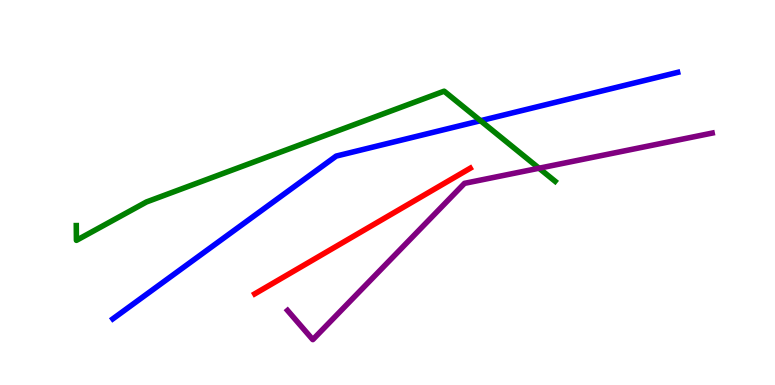[{'lines': ['blue', 'red'], 'intersections': []}, {'lines': ['green', 'red'], 'intersections': []}, {'lines': ['purple', 'red'], 'intersections': []}, {'lines': ['blue', 'green'], 'intersections': [{'x': 6.2, 'y': 6.86}]}, {'lines': ['blue', 'purple'], 'intersections': []}, {'lines': ['green', 'purple'], 'intersections': [{'x': 6.96, 'y': 5.63}]}]